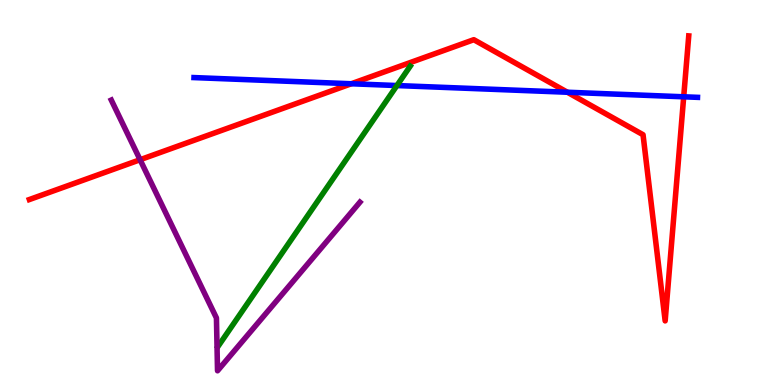[{'lines': ['blue', 'red'], 'intersections': [{'x': 4.53, 'y': 7.82}, {'x': 7.32, 'y': 7.6}, {'x': 8.82, 'y': 7.49}]}, {'lines': ['green', 'red'], 'intersections': []}, {'lines': ['purple', 'red'], 'intersections': [{'x': 1.81, 'y': 5.85}]}, {'lines': ['blue', 'green'], 'intersections': [{'x': 5.12, 'y': 7.78}]}, {'lines': ['blue', 'purple'], 'intersections': []}, {'lines': ['green', 'purple'], 'intersections': []}]